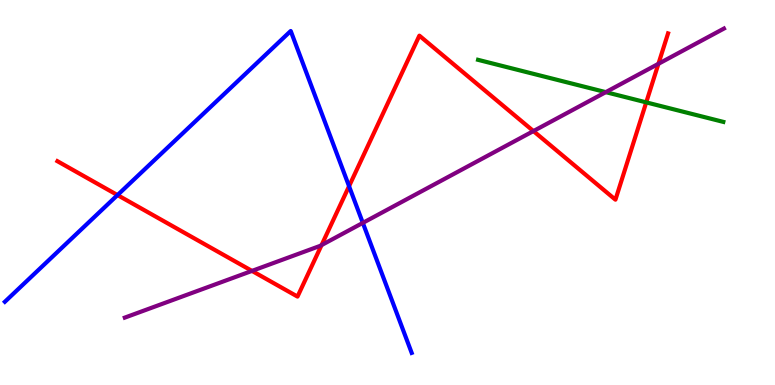[{'lines': ['blue', 'red'], 'intersections': [{'x': 1.52, 'y': 4.93}, {'x': 4.5, 'y': 5.16}]}, {'lines': ['green', 'red'], 'intersections': [{'x': 8.34, 'y': 7.34}]}, {'lines': ['purple', 'red'], 'intersections': [{'x': 3.25, 'y': 2.96}, {'x': 4.15, 'y': 3.63}, {'x': 6.88, 'y': 6.6}, {'x': 8.5, 'y': 8.34}]}, {'lines': ['blue', 'green'], 'intersections': []}, {'lines': ['blue', 'purple'], 'intersections': [{'x': 4.68, 'y': 4.21}]}, {'lines': ['green', 'purple'], 'intersections': [{'x': 7.82, 'y': 7.61}]}]